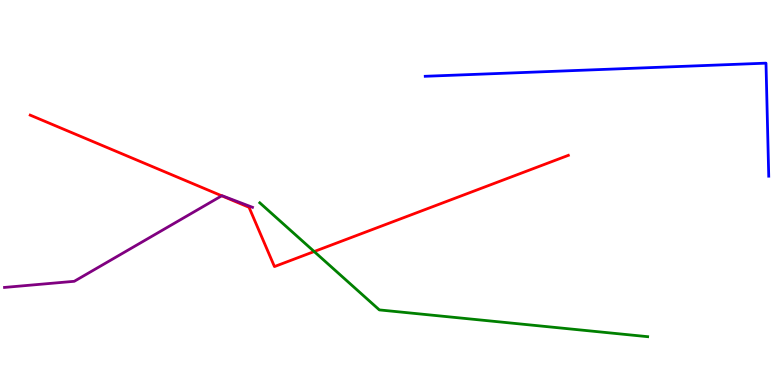[{'lines': ['blue', 'red'], 'intersections': []}, {'lines': ['green', 'red'], 'intersections': [{'x': 4.05, 'y': 3.47}]}, {'lines': ['purple', 'red'], 'intersections': [{'x': 2.86, 'y': 4.91}]}, {'lines': ['blue', 'green'], 'intersections': []}, {'lines': ['blue', 'purple'], 'intersections': []}, {'lines': ['green', 'purple'], 'intersections': []}]